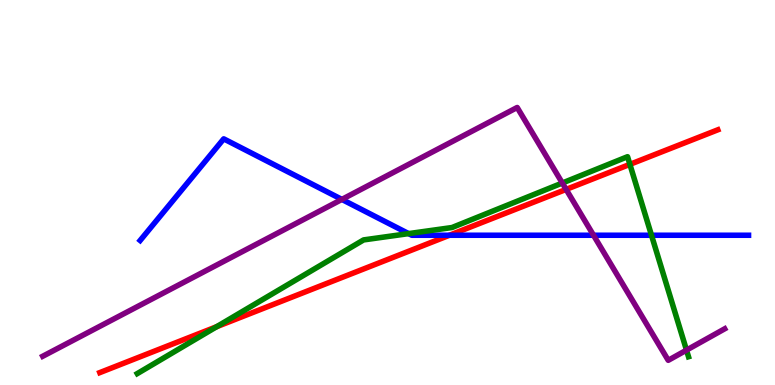[{'lines': ['blue', 'red'], 'intersections': [{'x': 5.8, 'y': 3.89}]}, {'lines': ['green', 'red'], 'intersections': [{'x': 2.8, 'y': 1.51}, {'x': 8.13, 'y': 5.73}]}, {'lines': ['purple', 'red'], 'intersections': [{'x': 7.3, 'y': 5.08}]}, {'lines': ['blue', 'green'], 'intersections': [{'x': 5.27, 'y': 3.93}, {'x': 8.41, 'y': 3.89}]}, {'lines': ['blue', 'purple'], 'intersections': [{'x': 4.41, 'y': 4.82}, {'x': 7.66, 'y': 3.89}]}, {'lines': ['green', 'purple'], 'intersections': [{'x': 7.26, 'y': 5.25}, {'x': 8.86, 'y': 0.906}]}]